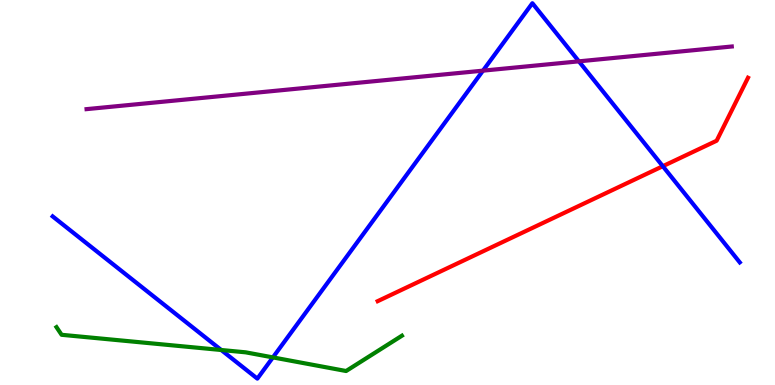[{'lines': ['blue', 'red'], 'intersections': [{'x': 8.55, 'y': 5.68}]}, {'lines': ['green', 'red'], 'intersections': []}, {'lines': ['purple', 'red'], 'intersections': []}, {'lines': ['blue', 'green'], 'intersections': [{'x': 2.85, 'y': 0.909}, {'x': 3.52, 'y': 0.717}]}, {'lines': ['blue', 'purple'], 'intersections': [{'x': 6.23, 'y': 8.16}, {'x': 7.47, 'y': 8.41}]}, {'lines': ['green', 'purple'], 'intersections': []}]